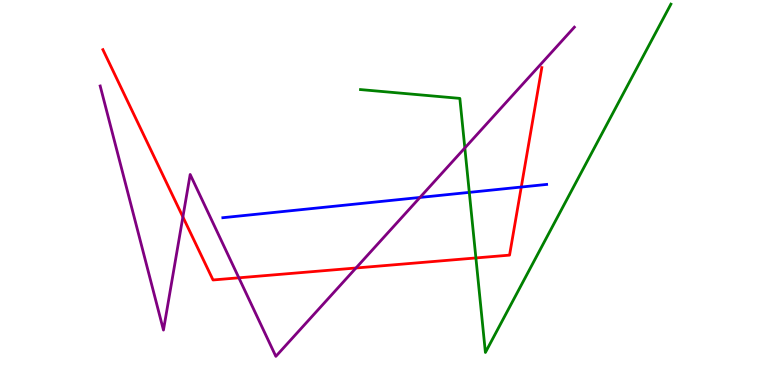[{'lines': ['blue', 'red'], 'intersections': [{'x': 6.73, 'y': 5.14}]}, {'lines': ['green', 'red'], 'intersections': [{'x': 6.14, 'y': 3.3}]}, {'lines': ['purple', 'red'], 'intersections': [{'x': 2.36, 'y': 4.37}, {'x': 3.08, 'y': 2.78}, {'x': 4.59, 'y': 3.04}]}, {'lines': ['blue', 'green'], 'intersections': [{'x': 6.06, 'y': 5.0}]}, {'lines': ['blue', 'purple'], 'intersections': [{'x': 5.42, 'y': 4.87}]}, {'lines': ['green', 'purple'], 'intersections': [{'x': 6.0, 'y': 6.16}]}]